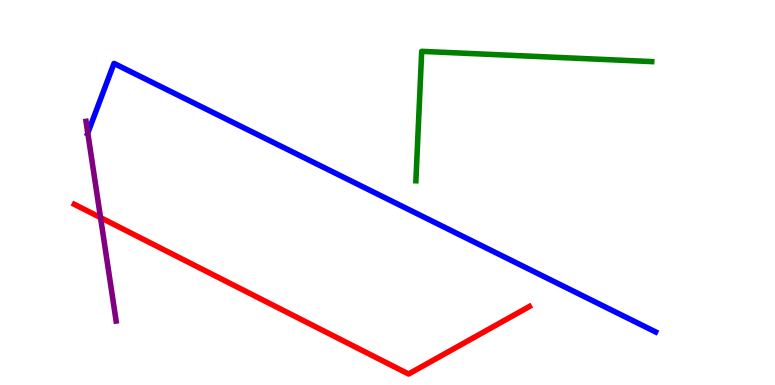[{'lines': ['blue', 'red'], 'intersections': []}, {'lines': ['green', 'red'], 'intersections': []}, {'lines': ['purple', 'red'], 'intersections': [{'x': 1.3, 'y': 4.35}]}, {'lines': ['blue', 'green'], 'intersections': []}, {'lines': ['blue', 'purple'], 'intersections': [{'x': 1.13, 'y': 6.55}]}, {'lines': ['green', 'purple'], 'intersections': []}]